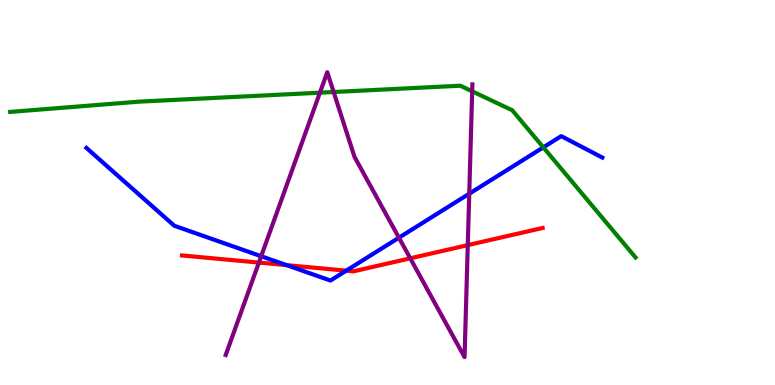[{'lines': ['blue', 'red'], 'intersections': [{'x': 3.7, 'y': 3.11}, {'x': 4.47, 'y': 2.97}]}, {'lines': ['green', 'red'], 'intersections': []}, {'lines': ['purple', 'red'], 'intersections': [{'x': 3.34, 'y': 3.18}, {'x': 5.29, 'y': 3.29}, {'x': 6.04, 'y': 3.63}]}, {'lines': ['blue', 'green'], 'intersections': [{'x': 7.01, 'y': 6.17}]}, {'lines': ['blue', 'purple'], 'intersections': [{'x': 3.37, 'y': 3.34}, {'x': 5.15, 'y': 3.83}, {'x': 6.05, 'y': 4.97}]}, {'lines': ['green', 'purple'], 'intersections': [{'x': 4.13, 'y': 7.59}, {'x': 4.31, 'y': 7.61}, {'x': 6.09, 'y': 7.63}]}]